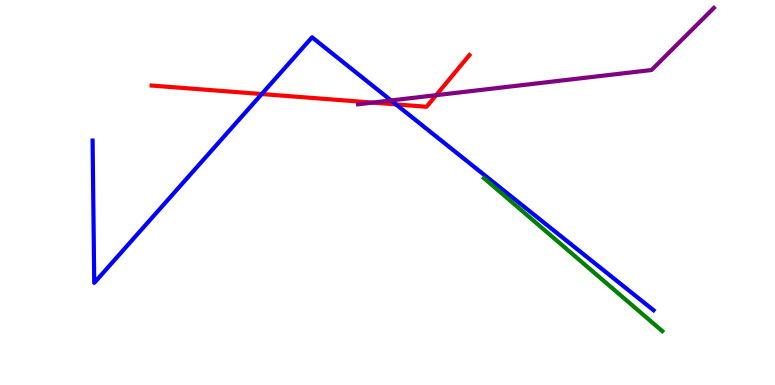[{'lines': ['blue', 'red'], 'intersections': [{'x': 3.38, 'y': 7.56}, {'x': 5.11, 'y': 7.29}]}, {'lines': ['green', 'red'], 'intersections': []}, {'lines': ['purple', 'red'], 'intersections': [{'x': 4.81, 'y': 7.34}, {'x': 5.63, 'y': 7.53}]}, {'lines': ['blue', 'green'], 'intersections': []}, {'lines': ['blue', 'purple'], 'intersections': [{'x': 5.05, 'y': 7.39}]}, {'lines': ['green', 'purple'], 'intersections': []}]